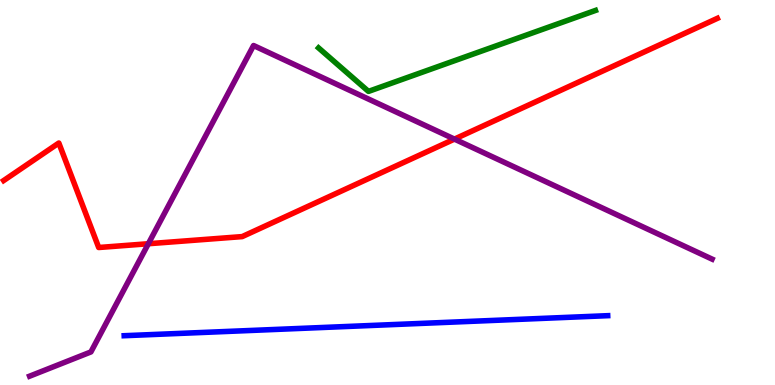[{'lines': ['blue', 'red'], 'intersections': []}, {'lines': ['green', 'red'], 'intersections': []}, {'lines': ['purple', 'red'], 'intersections': [{'x': 1.91, 'y': 3.67}, {'x': 5.86, 'y': 6.39}]}, {'lines': ['blue', 'green'], 'intersections': []}, {'lines': ['blue', 'purple'], 'intersections': []}, {'lines': ['green', 'purple'], 'intersections': []}]